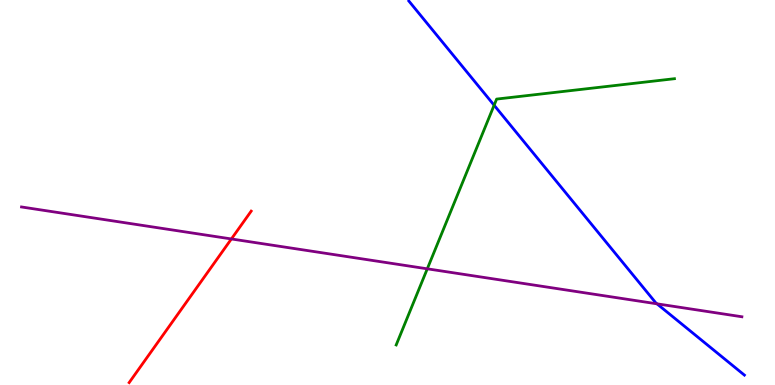[{'lines': ['blue', 'red'], 'intersections': []}, {'lines': ['green', 'red'], 'intersections': []}, {'lines': ['purple', 'red'], 'intersections': [{'x': 2.99, 'y': 3.79}]}, {'lines': ['blue', 'green'], 'intersections': [{'x': 6.38, 'y': 7.27}]}, {'lines': ['blue', 'purple'], 'intersections': [{'x': 8.48, 'y': 2.11}]}, {'lines': ['green', 'purple'], 'intersections': [{'x': 5.51, 'y': 3.02}]}]